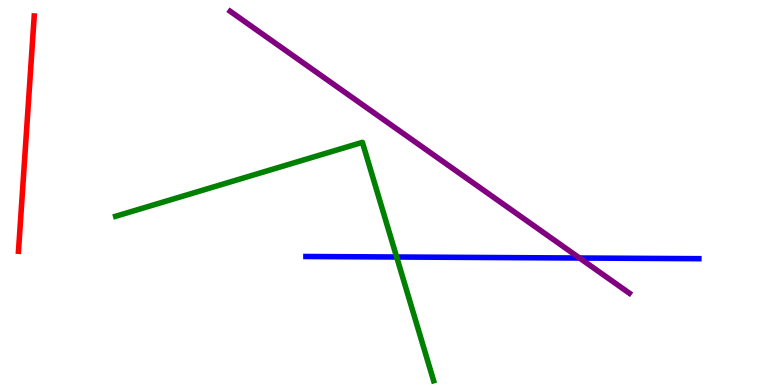[{'lines': ['blue', 'red'], 'intersections': []}, {'lines': ['green', 'red'], 'intersections': []}, {'lines': ['purple', 'red'], 'intersections': []}, {'lines': ['blue', 'green'], 'intersections': [{'x': 5.12, 'y': 3.32}]}, {'lines': ['blue', 'purple'], 'intersections': [{'x': 7.48, 'y': 3.3}]}, {'lines': ['green', 'purple'], 'intersections': []}]